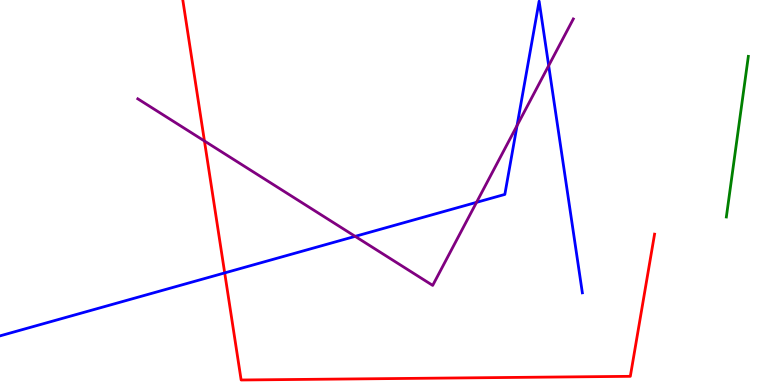[{'lines': ['blue', 'red'], 'intersections': [{'x': 2.9, 'y': 2.91}]}, {'lines': ['green', 'red'], 'intersections': []}, {'lines': ['purple', 'red'], 'intersections': [{'x': 2.64, 'y': 6.34}]}, {'lines': ['blue', 'green'], 'intersections': []}, {'lines': ['blue', 'purple'], 'intersections': [{'x': 4.58, 'y': 3.86}, {'x': 6.15, 'y': 4.74}, {'x': 6.67, 'y': 6.74}, {'x': 7.08, 'y': 8.3}]}, {'lines': ['green', 'purple'], 'intersections': []}]